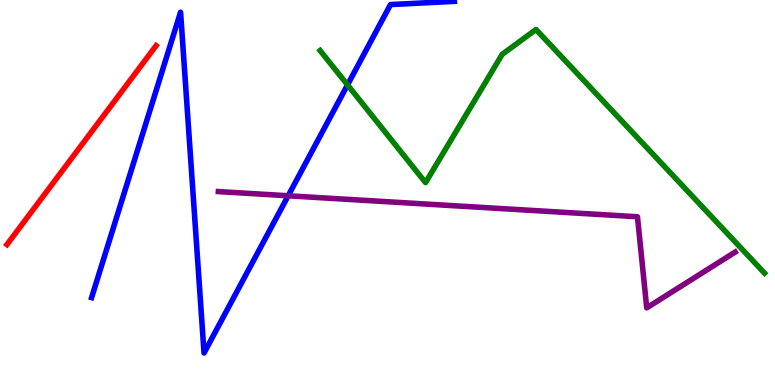[{'lines': ['blue', 'red'], 'intersections': []}, {'lines': ['green', 'red'], 'intersections': []}, {'lines': ['purple', 'red'], 'intersections': []}, {'lines': ['blue', 'green'], 'intersections': [{'x': 4.48, 'y': 7.79}]}, {'lines': ['blue', 'purple'], 'intersections': [{'x': 3.72, 'y': 4.92}]}, {'lines': ['green', 'purple'], 'intersections': []}]